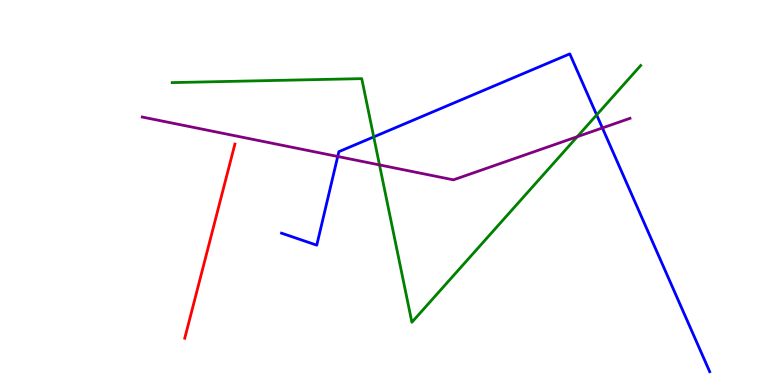[{'lines': ['blue', 'red'], 'intersections': []}, {'lines': ['green', 'red'], 'intersections': []}, {'lines': ['purple', 'red'], 'intersections': []}, {'lines': ['blue', 'green'], 'intersections': [{'x': 4.82, 'y': 6.44}, {'x': 7.7, 'y': 7.02}]}, {'lines': ['blue', 'purple'], 'intersections': [{'x': 4.36, 'y': 5.94}, {'x': 7.77, 'y': 6.68}]}, {'lines': ['green', 'purple'], 'intersections': [{'x': 4.9, 'y': 5.72}, {'x': 7.45, 'y': 6.45}]}]